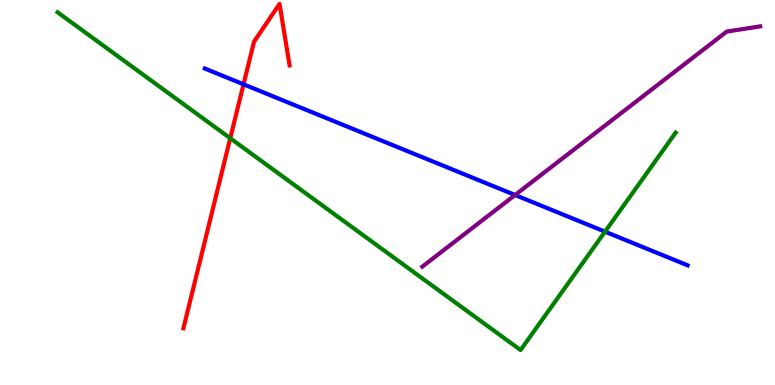[{'lines': ['blue', 'red'], 'intersections': [{'x': 3.14, 'y': 7.81}]}, {'lines': ['green', 'red'], 'intersections': [{'x': 2.97, 'y': 6.41}]}, {'lines': ['purple', 'red'], 'intersections': []}, {'lines': ['blue', 'green'], 'intersections': [{'x': 7.81, 'y': 3.98}]}, {'lines': ['blue', 'purple'], 'intersections': [{'x': 6.65, 'y': 4.93}]}, {'lines': ['green', 'purple'], 'intersections': []}]